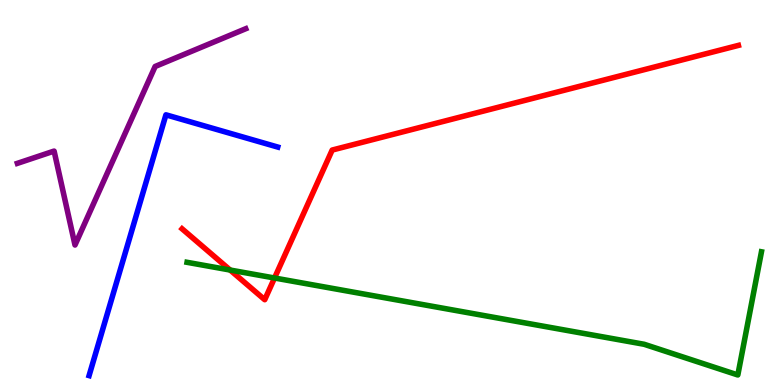[{'lines': ['blue', 'red'], 'intersections': []}, {'lines': ['green', 'red'], 'intersections': [{'x': 2.97, 'y': 2.99}, {'x': 3.54, 'y': 2.78}]}, {'lines': ['purple', 'red'], 'intersections': []}, {'lines': ['blue', 'green'], 'intersections': []}, {'lines': ['blue', 'purple'], 'intersections': []}, {'lines': ['green', 'purple'], 'intersections': []}]